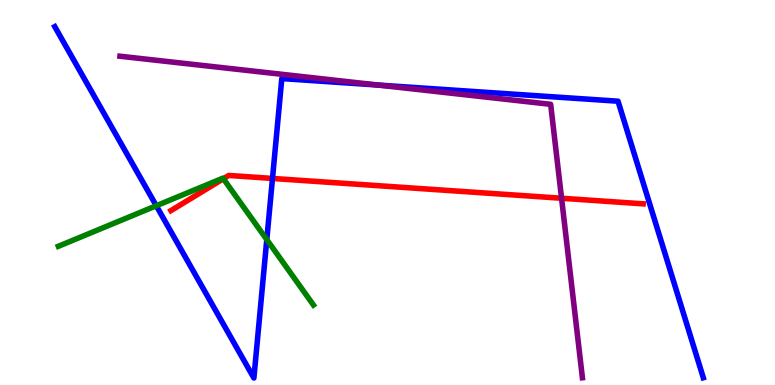[{'lines': ['blue', 'red'], 'intersections': [{'x': 3.52, 'y': 5.37}]}, {'lines': ['green', 'red'], 'intersections': [{'x': 2.88, 'y': 5.36}]}, {'lines': ['purple', 'red'], 'intersections': [{'x': 7.25, 'y': 4.85}]}, {'lines': ['blue', 'green'], 'intersections': [{'x': 2.02, 'y': 4.66}, {'x': 3.44, 'y': 3.78}]}, {'lines': ['blue', 'purple'], 'intersections': [{'x': 4.88, 'y': 7.79}]}, {'lines': ['green', 'purple'], 'intersections': []}]